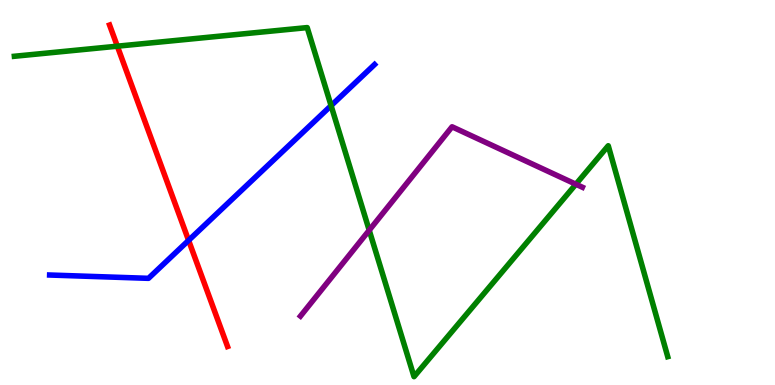[{'lines': ['blue', 'red'], 'intersections': [{'x': 2.43, 'y': 3.76}]}, {'lines': ['green', 'red'], 'intersections': [{'x': 1.51, 'y': 8.8}]}, {'lines': ['purple', 'red'], 'intersections': []}, {'lines': ['blue', 'green'], 'intersections': [{'x': 4.27, 'y': 7.26}]}, {'lines': ['blue', 'purple'], 'intersections': []}, {'lines': ['green', 'purple'], 'intersections': [{'x': 4.76, 'y': 4.02}, {'x': 7.43, 'y': 5.21}]}]